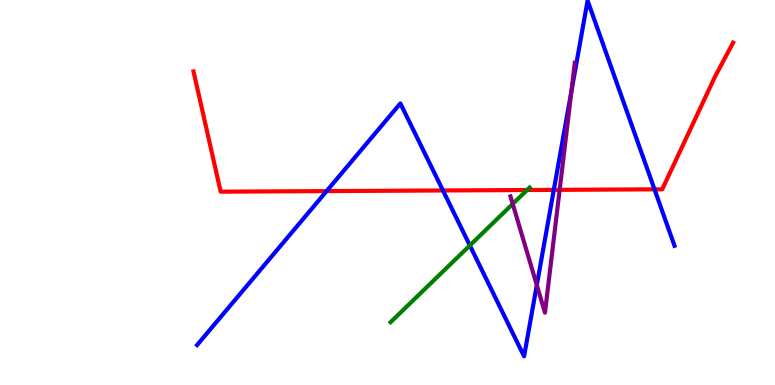[{'lines': ['blue', 'red'], 'intersections': [{'x': 4.21, 'y': 5.04}, {'x': 5.72, 'y': 5.05}, {'x': 7.15, 'y': 5.07}, {'x': 8.45, 'y': 5.08}]}, {'lines': ['green', 'red'], 'intersections': [{'x': 6.8, 'y': 5.06}]}, {'lines': ['purple', 'red'], 'intersections': [{'x': 7.22, 'y': 5.07}]}, {'lines': ['blue', 'green'], 'intersections': [{'x': 6.06, 'y': 3.62}]}, {'lines': ['blue', 'purple'], 'intersections': [{'x': 6.93, 'y': 2.59}, {'x': 7.37, 'y': 7.63}]}, {'lines': ['green', 'purple'], 'intersections': [{'x': 6.62, 'y': 4.7}]}]